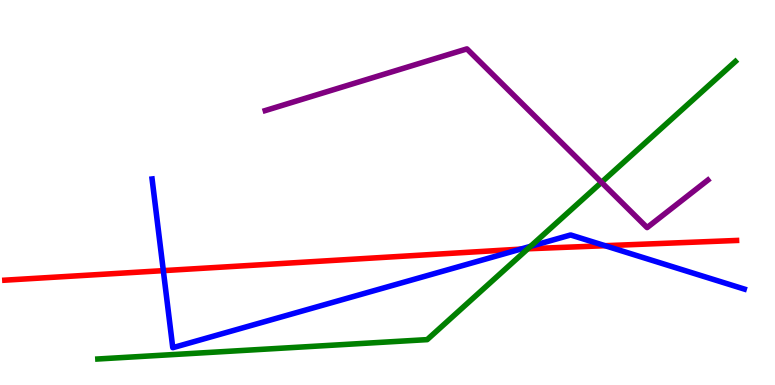[{'lines': ['blue', 'red'], 'intersections': [{'x': 2.11, 'y': 2.97}, {'x': 6.72, 'y': 3.53}, {'x': 7.81, 'y': 3.62}]}, {'lines': ['green', 'red'], 'intersections': [{'x': 6.81, 'y': 3.54}]}, {'lines': ['purple', 'red'], 'intersections': []}, {'lines': ['blue', 'green'], 'intersections': [{'x': 6.85, 'y': 3.6}]}, {'lines': ['blue', 'purple'], 'intersections': []}, {'lines': ['green', 'purple'], 'intersections': [{'x': 7.76, 'y': 5.26}]}]